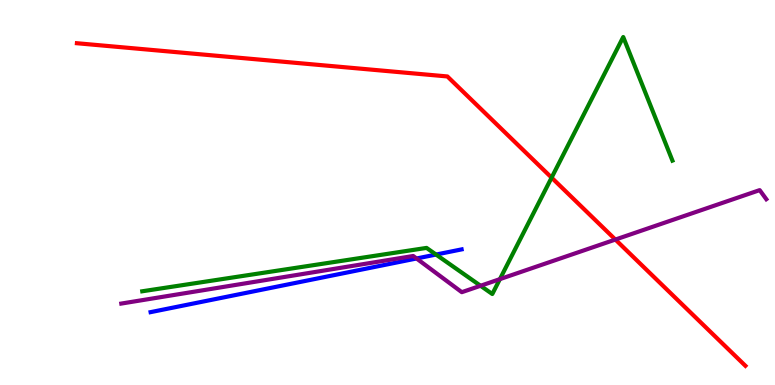[{'lines': ['blue', 'red'], 'intersections': []}, {'lines': ['green', 'red'], 'intersections': [{'x': 7.12, 'y': 5.39}]}, {'lines': ['purple', 'red'], 'intersections': [{'x': 7.94, 'y': 3.78}]}, {'lines': ['blue', 'green'], 'intersections': [{'x': 5.63, 'y': 3.39}]}, {'lines': ['blue', 'purple'], 'intersections': [{'x': 5.37, 'y': 3.29}]}, {'lines': ['green', 'purple'], 'intersections': [{'x': 6.2, 'y': 2.58}, {'x': 6.45, 'y': 2.75}]}]